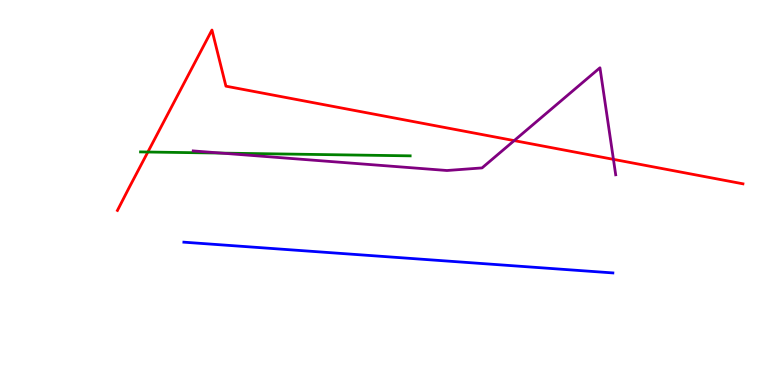[{'lines': ['blue', 'red'], 'intersections': []}, {'lines': ['green', 'red'], 'intersections': [{'x': 1.91, 'y': 6.05}]}, {'lines': ['purple', 'red'], 'intersections': [{'x': 6.63, 'y': 6.35}, {'x': 7.92, 'y': 5.86}]}, {'lines': ['blue', 'green'], 'intersections': []}, {'lines': ['blue', 'purple'], 'intersections': []}, {'lines': ['green', 'purple'], 'intersections': [{'x': 2.86, 'y': 6.02}]}]